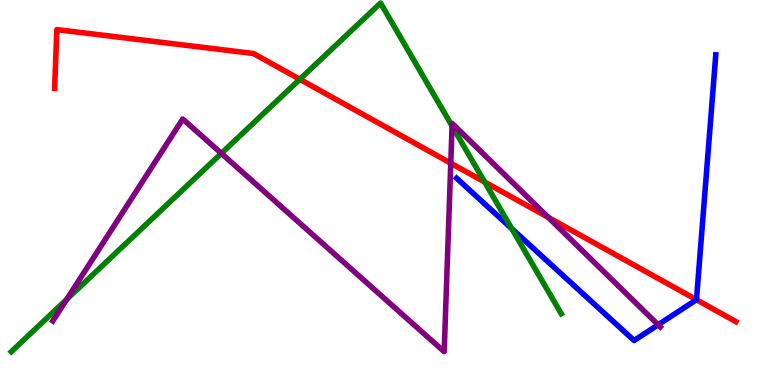[{'lines': ['blue', 'red'], 'intersections': [{'x': 8.99, 'y': 2.22}]}, {'lines': ['green', 'red'], 'intersections': [{'x': 3.87, 'y': 7.94}, {'x': 6.25, 'y': 5.27}]}, {'lines': ['purple', 'red'], 'intersections': [{'x': 5.82, 'y': 5.76}, {'x': 7.07, 'y': 4.35}]}, {'lines': ['blue', 'green'], 'intersections': [{'x': 6.6, 'y': 4.06}]}, {'lines': ['blue', 'purple'], 'intersections': [{'x': 8.49, 'y': 1.56}]}, {'lines': ['green', 'purple'], 'intersections': [{'x': 0.861, 'y': 2.22}, {'x': 2.86, 'y': 6.02}, {'x': 5.83, 'y': 6.73}]}]